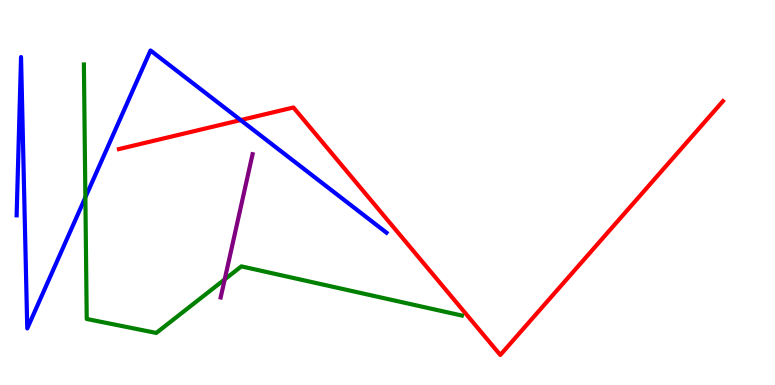[{'lines': ['blue', 'red'], 'intersections': [{'x': 3.11, 'y': 6.88}]}, {'lines': ['green', 'red'], 'intersections': []}, {'lines': ['purple', 'red'], 'intersections': []}, {'lines': ['blue', 'green'], 'intersections': [{'x': 1.1, 'y': 4.87}]}, {'lines': ['blue', 'purple'], 'intersections': []}, {'lines': ['green', 'purple'], 'intersections': [{'x': 2.9, 'y': 2.74}]}]